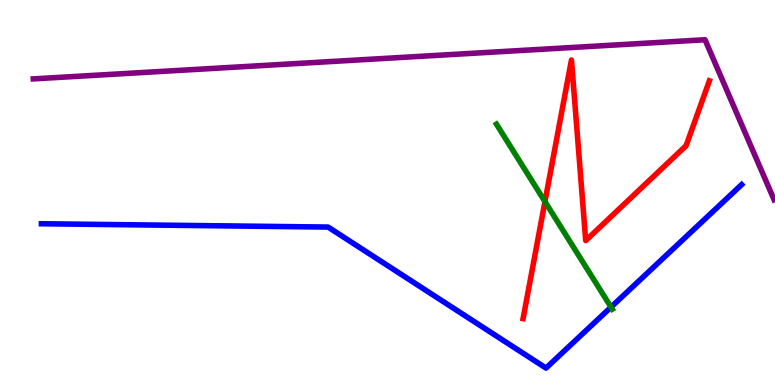[{'lines': ['blue', 'red'], 'intersections': []}, {'lines': ['green', 'red'], 'intersections': [{'x': 7.03, 'y': 4.76}]}, {'lines': ['purple', 'red'], 'intersections': []}, {'lines': ['blue', 'green'], 'intersections': [{'x': 7.88, 'y': 2.02}]}, {'lines': ['blue', 'purple'], 'intersections': []}, {'lines': ['green', 'purple'], 'intersections': []}]